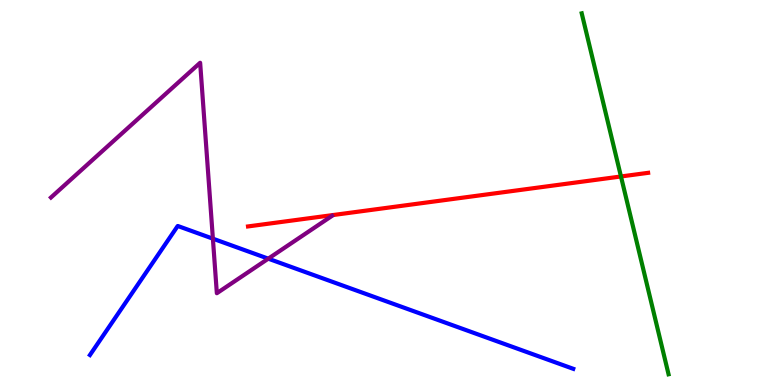[{'lines': ['blue', 'red'], 'intersections': []}, {'lines': ['green', 'red'], 'intersections': [{'x': 8.01, 'y': 5.42}]}, {'lines': ['purple', 'red'], 'intersections': []}, {'lines': ['blue', 'green'], 'intersections': []}, {'lines': ['blue', 'purple'], 'intersections': [{'x': 2.75, 'y': 3.8}, {'x': 3.46, 'y': 3.28}]}, {'lines': ['green', 'purple'], 'intersections': []}]